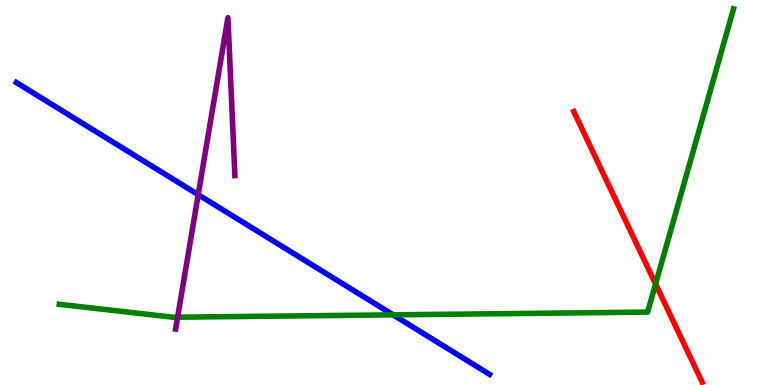[{'lines': ['blue', 'red'], 'intersections': []}, {'lines': ['green', 'red'], 'intersections': [{'x': 8.46, 'y': 2.62}]}, {'lines': ['purple', 'red'], 'intersections': []}, {'lines': ['blue', 'green'], 'intersections': [{'x': 5.07, 'y': 1.82}]}, {'lines': ['blue', 'purple'], 'intersections': [{'x': 2.56, 'y': 4.94}]}, {'lines': ['green', 'purple'], 'intersections': [{'x': 2.29, 'y': 1.76}]}]